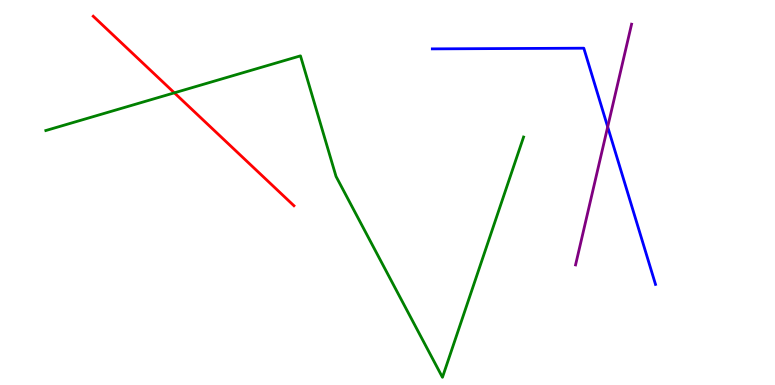[{'lines': ['blue', 'red'], 'intersections': []}, {'lines': ['green', 'red'], 'intersections': [{'x': 2.25, 'y': 7.59}]}, {'lines': ['purple', 'red'], 'intersections': []}, {'lines': ['blue', 'green'], 'intersections': []}, {'lines': ['blue', 'purple'], 'intersections': [{'x': 7.84, 'y': 6.7}]}, {'lines': ['green', 'purple'], 'intersections': []}]